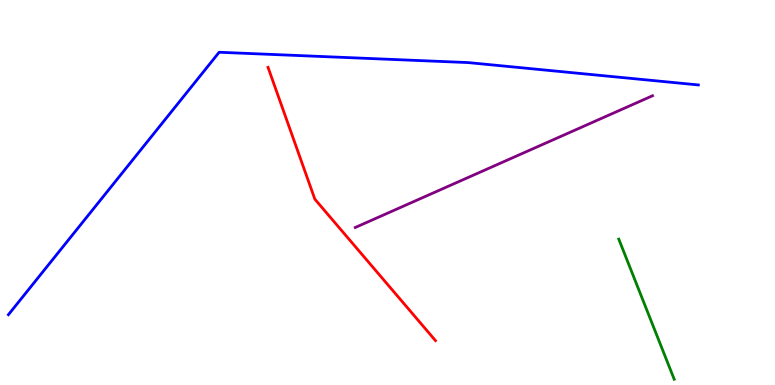[{'lines': ['blue', 'red'], 'intersections': []}, {'lines': ['green', 'red'], 'intersections': []}, {'lines': ['purple', 'red'], 'intersections': []}, {'lines': ['blue', 'green'], 'intersections': []}, {'lines': ['blue', 'purple'], 'intersections': []}, {'lines': ['green', 'purple'], 'intersections': []}]